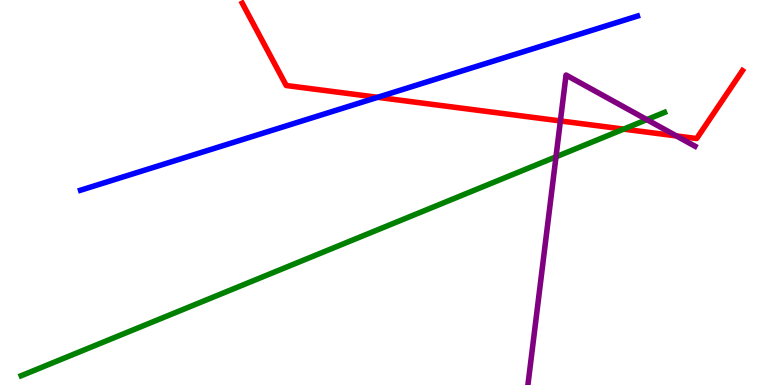[{'lines': ['blue', 'red'], 'intersections': [{'x': 4.87, 'y': 7.47}]}, {'lines': ['green', 'red'], 'intersections': [{'x': 8.05, 'y': 6.65}]}, {'lines': ['purple', 'red'], 'intersections': [{'x': 7.23, 'y': 6.86}, {'x': 8.73, 'y': 6.47}]}, {'lines': ['blue', 'green'], 'intersections': []}, {'lines': ['blue', 'purple'], 'intersections': []}, {'lines': ['green', 'purple'], 'intersections': [{'x': 7.17, 'y': 5.93}, {'x': 8.35, 'y': 6.89}]}]